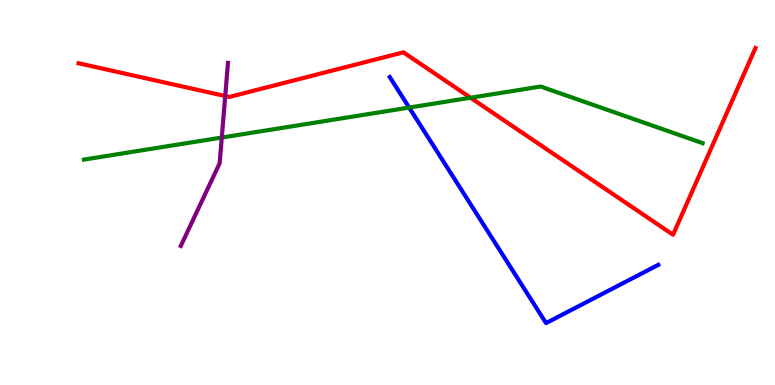[{'lines': ['blue', 'red'], 'intersections': []}, {'lines': ['green', 'red'], 'intersections': [{'x': 6.07, 'y': 7.46}]}, {'lines': ['purple', 'red'], 'intersections': [{'x': 2.91, 'y': 7.51}]}, {'lines': ['blue', 'green'], 'intersections': [{'x': 5.28, 'y': 7.21}]}, {'lines': ['blue', 'purple'], 'intersections': []}, {'lines': ['green', 'purple'], 'intersections': [{'x': 2.86, 'y': 6.43}]}]